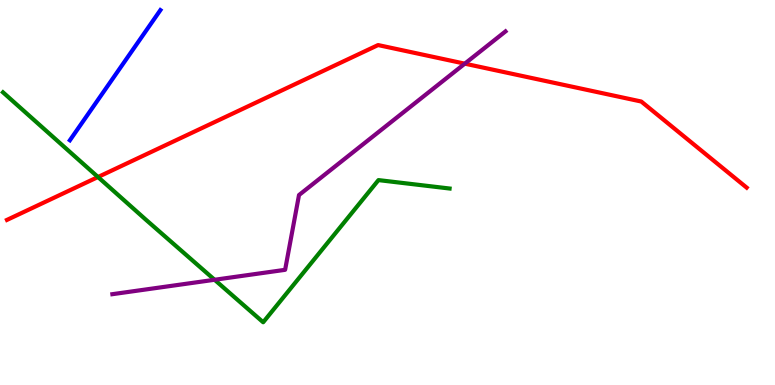[{'lines': ['blue', 'red'], 'intersections': []}, {'lines': ['green', 'red'], 'intersections': [{'x': 1.26, 'y': 5.4}]}, {'lines': ['purple', 'red'], 'intersections': [{'x': 6.0, 'y': 8.35}]}, {'lines': ['blue', 'green'], 'intersections': []}, {'lines': ['blue', 'purple'], 'intersections': []}, {'lines': ['green', 'purple'], 'intersections': [{'x': 2.77, 'y': 2.73}]}]